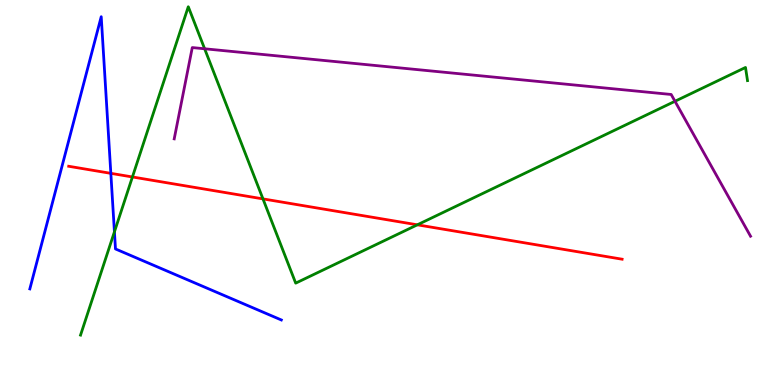[{'lines': ['blue', 'red'], 'intersections': [{'x': 1.43, 'y': 5.5}]}, {'lines': ['green', 'red'], 'intersections': [{'x': 1.71, 'y': 5.4}, {'x': 3.39, 'y': 4.83}, {'x': 5.38, 'y': 4.16}]}, {'lines': ['purple', 'red'], 'intersections': []}, {'lines': ['blue', 'green'], 'intersections': [{'x': 1.48, 'y': 3.98}]}, {'lines': ['blue', 'purple'], 'intersections': []}, {'lines': ['green', 'purple'], 'intersections': [{'x': 2.64, 'y': 8.73}, {'x': 8.71, 'y': 7.37}]}]